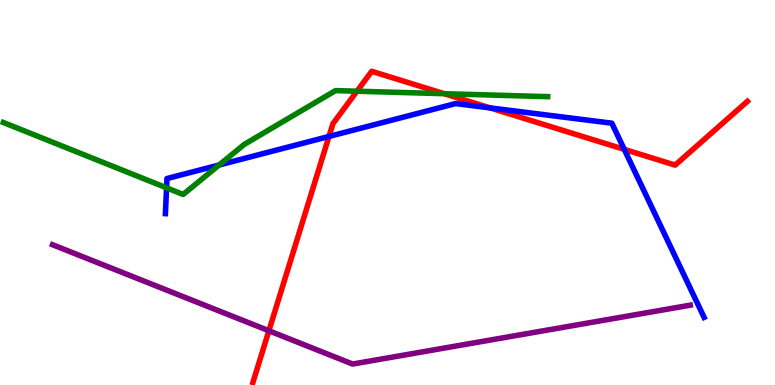[{'lines': ['blue', 'red'], 'intersections': [{'x': 4.24, 'y': 6.46}, {'x': 6.32, 'y': 7.2}, {'x': 8.06, 'y': 6.12}]}, {'lines': ['green', 'red'], 'intersections': [{'x': 4.61, 'y': 7.63}, {'x': 5.73, 'y': 7.57}]}, {'lines': ['purple', 'red'], 'intersections': [{'x': 3.47, 'y': 1.41}]}, {'lines': ['blue', 'green'], 'intersections': [{'x': 2.15, 'y': 5.12}, {'x': 2.83, 'y': 5.71}]}, {'lines': ['blue', 'purple'], 'intersections': []}, {'lines': ['green', 'purple'], 'intersections': []}]